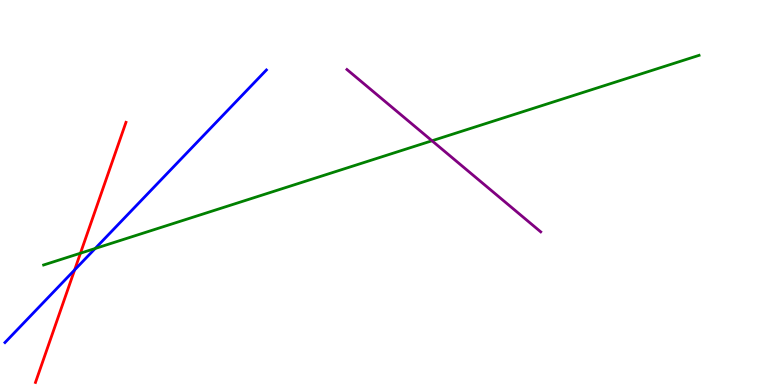[{'lines': ['blue', 'red'], 'intersections': [{'x': 0.963, 'y': 2.99}]}, {'lines': ['green', 'red'], 'intersections': [{'x': 1.04, 'y': 3.42}]}, {'lines': ['purple', 'red'], 'intersections': []}, {'lines': ['blue', 'green'], 'intersections': [{'x': 1.23, 'y': 3.55}]}, {'lines': ['blue', 'purple'], 'intersections': []}, {'lines': ['green', 'purple'], 'intersections': [{'x': 5.57, 'y': 6.34}]}]